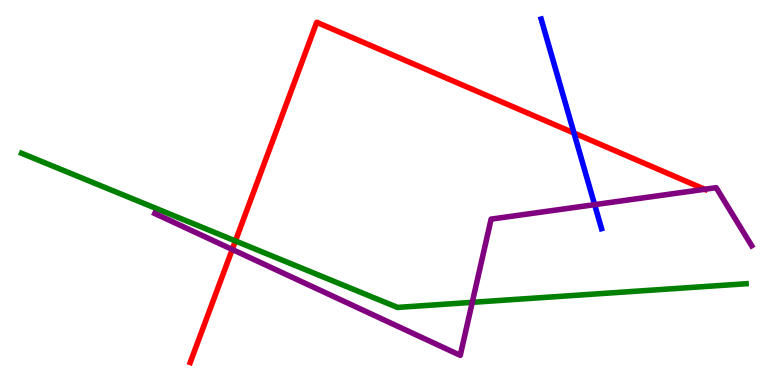[{'lines': ['blue', 'red'], 'intersections': [{'x': 7.41, 'y': 6.54}]}, {'lines': ['green', 'red'], 'intersections': [{'x': 3.04, 'y': 3.74}]}, {'lines': ['purple', 'red'], 'intersections': [{'x': 3.0, 'y': 3.52}, {'x': 9.09, 'y': 5.08}]}, {'lines': ['blue', 'green'], 'intersections': []}, {'lines': ['blue', 'purple'], 'intersections': [{'x': 7.67, 'y': 4.68}]}, {'lines': ['green', 'purple'], 'intersections': [{'x': 6.09, 'y': 2.15}]}]